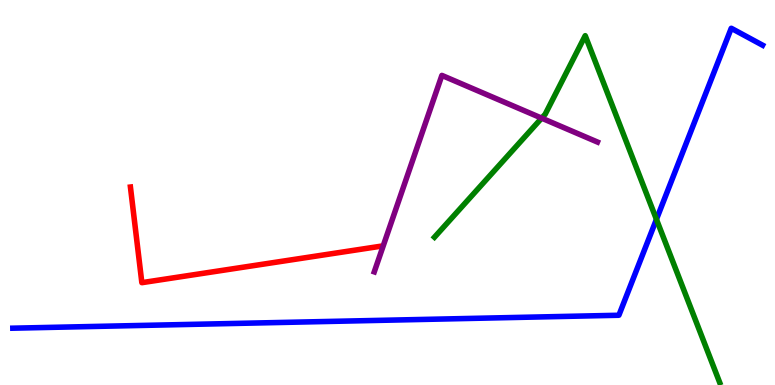[{'lines': ['blue', 'red'], 'intersections': []}, {'lines': ['green', 'red'], 'intersections': []}, {'lines': ['purple', 'red'], 'intersections': []}, {'lines': ['blue', 'green'], 'intersections': [{'x': 8.47, 'y': 4.3}]}, {'lines': ['blue', 'purple'], 'intersections': []}, {'lines': ['green', 'purple'], 'intersections': [{'x': 6.99, 'y': 6.93}]}]